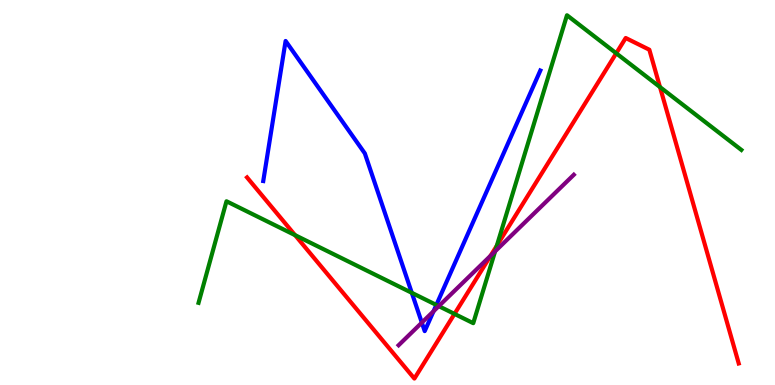[{'lines': ['blue', 'red'], 'intersections': []}, {'lines': ['green', 'red'], 'intersections': [{'x': 3.81, 'y': 3.89}, {'x': 5.86, 'y': 1.85}, {'x': 6.41, 'y': 3.62}, {'x': 7.95, 'y': 8.62}, {'x': 8.52, 'y': 7.74}]}, {'lines': ['purple', 'red'], 'intersections': [{'x': 6.33, 'y': 3.36}]}, {'lines': ['blue', 'green'], 'intersections': [{'x': 5.31, 'y': 2.39}, {'x': 5.63, 'y': 2.08}]}, {'lines': ['blue', 'purple'], 'intersections': [{'x': 5.44, 'y': 1.62}, {'x': 5.59, 'y': 1.92}]}, {'lines': ['green', 'purple'], 'intersections': [{'x': 5.66, 'y': 2.05}, {'x': 6.39, 'y': 3.47}]}]